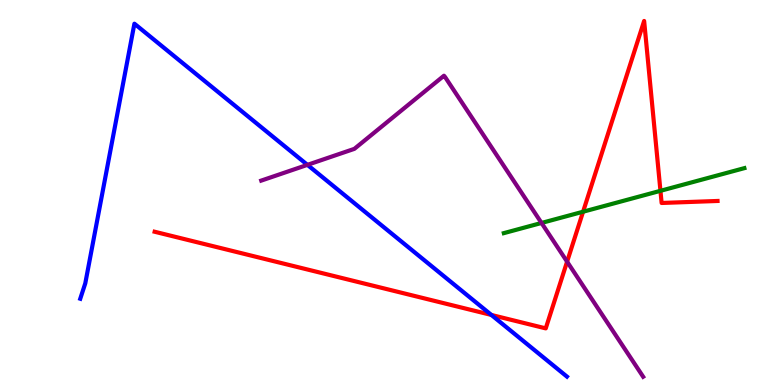[{'lines': ['blue', 'red'], 'intersections': [{'x': 6.34, 'y': 1.82}]}, {'lines': ['green', 'red'], 'intersections': [{'x': 7.52, 'y': 4.5}, {'x': 8.52, 'y': 5.04}]}, {'lines': ['purple', 'red'], 'intersections': [{'x': 7.32, 'y': 3.2}]}, {'lines': ['blue', 'green'], 'intersections': []}, {'lines': ['blue', 'purple'], 'intersections': [{'x': 3.97, 'y': 5.72}]}, {'lines': ['green', 'purple'], 'intersections': [{'x': 6.99, 'y': 4.21}]}]